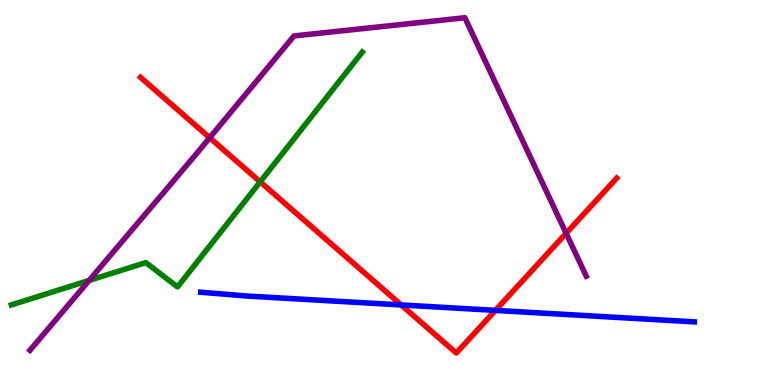[{'lines': ['blue', 'red'], 'intersections': [{'x': 5.18, 'y': 2.08}, {'x': 6.39, 'y': 1.94}]}, {'lines': ['green', 'red'], 'intersections': [{'x': 3.36, 'y': 5.28}]}, {'lines': ['purple', 'red'], 'intersections': [{'x': 2.71, 'y': 6.42}, {'x': 7.3, 'y': 3.94}]}, {'lines': ['blue', 'green'], 'intersections': []}, {'lines': ['blue', 'purple'], 'intersections': []}, {'lines': ['green', 'purple'], 'intersections': [{'x': 1.15, 'y': 2.72}]}]